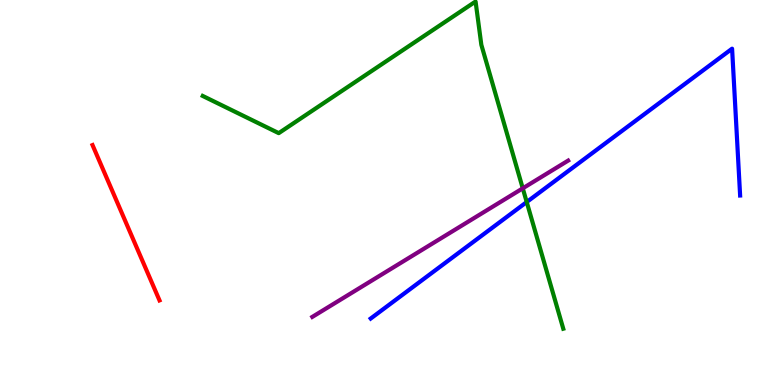[{'lines': ['blue', 'red'], 'intersections': []}, {'lines': ['green', 'red'], 'intersections': []}, {'lines': ['purple', 'red'], 'intersections': []}, {'lines': ['blue', 'green'], 'intersections': [{'x': 6.8, 'y': 4.75}]}, {'lines': ['blue', 'purple'], 'intersections': []}, {'lines': ['green', 'purple'], 'intersections': [{'x': 6.75, 'y': 5.11}]}]